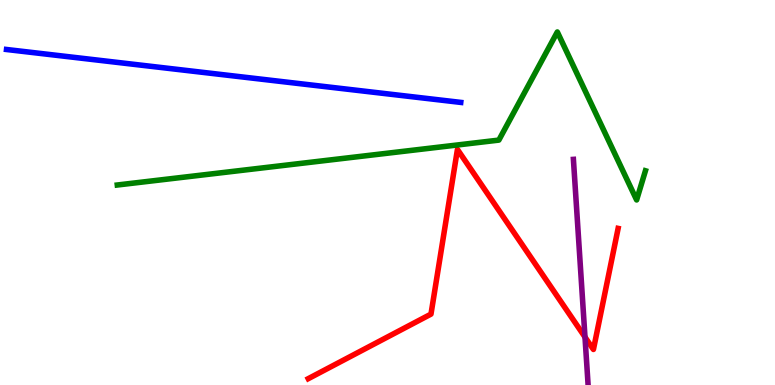[{'lines': ['blue', 'red'], 'intersections': []}, {'lines': ['green', 'red'], 'intersections': []}, {'lines': ['purple', 'red'], 'intersections': [{'x': 7.55, 'y': 1.24}]}, {'lines': ['blue', 'green'], 'intersections': []}, {'lines': ['blue', 'purple'], 'intersections': []}, {'lines': ['green', 'purple'], 'intersections': []}]